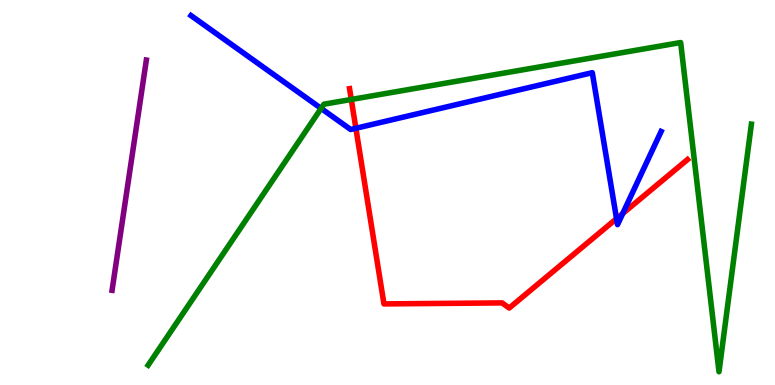[{'lines': ['blue', 'red'], 'intersections': [{'x': 4.59, 'y': 6.67}, {'x': 7.96, 'y': 4.32}, {'x': 8.04, 'y': 4.45}]}, {'lines': ['green', 'red'], 'intersections': [{'x': 4.53, 'y': 7.42}]}, {'lines': ['purple', 'red'], 'intersections': []}, {'lines': ['blue', 'green'], 'intersections': [{'x': 4.14, 'y': 7.18}]}, {'lines': ['blue', 'purple'], 'intersections': []}, {'lines': ['green', 'purple'], 'intersections': []}]